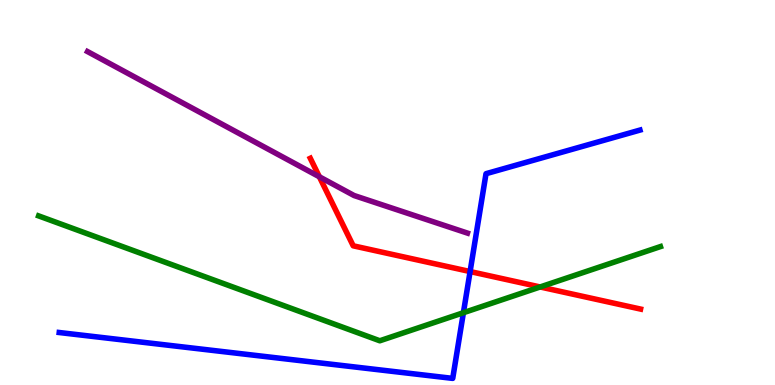[{'lines': ['blue', 'red'], 'intersections': [{'x': 6.07, 'y': 2.95}]}, {'lines': ['green', 'red'], 'intersections': [{'x': 6.97, 'y': 2.55}]}, {'lines': ['purple', 'red'], 'intersections': [{'x': 4.12, 'y': 5.41}]}, {'lines': ['blue', 'green'], 'intersections': [{'x': 5.98, 'y': 1.88}]}, {'lines': ['blue', 'purple'], 'intersections': []}, {'lines': ['green', 'purple'], 'intersections': []}]